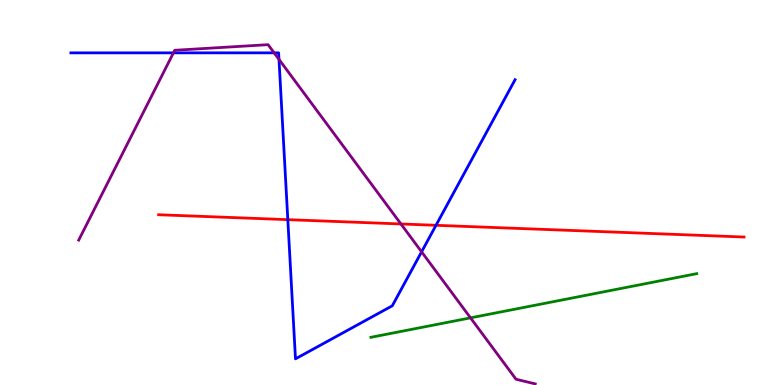[{'lines': ['blue', 'red'], 'intersections': [{'x': 3.71, 'y': 4.29}, {'x': 5.63, 'y': 4.15}]}, {'lines': ['green', 'red'], 'intersections': []}, {'lines': ['purple', 'red'], 'intersections': [{'x': 5.17, 'y': 4.18}]}, {'lines': ['blue', 'green'], 'intersections': []}, {'lines': ['blue', 'purple'], 'intersections': [{'x': 2.24, 'y': 8.63}, {'x': 3.54, 'y': 8.63}, {'x': 3.6, 'y': 8.46}, {'x': 5.44, 'y': 3.46}]}, {'lines': ['green', 'purple'], 'intersections': [{'x': 6.07, 'y': 1.74}]}]